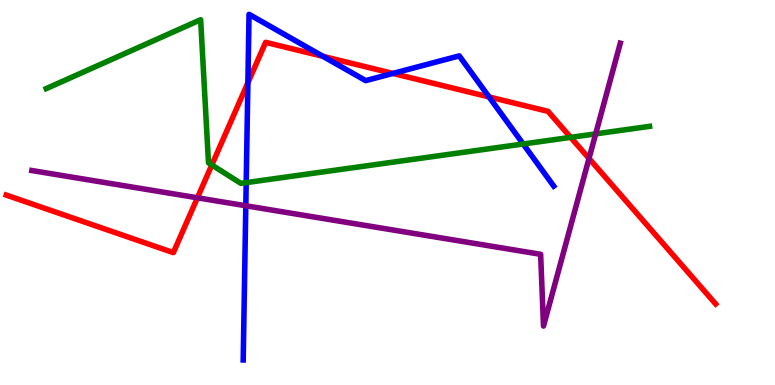[{'lines': ['blue', 'red'], 'intersections': [{'x': 3.2, 'y': 7.85}, {'x': 4.17, 'y': 8.54}, {'x': 5.07, 'y': 8.09}, {'x': 6.31, 'y': 7.48}]}, {'lines': ['green', 'red'], 'intersections': [{'x': 2.73, 'y': 5.72}, {'x': 7.36, 'y': 6.43}]}, {'lines': ['purple', 'red'], 'intersections': [{'x': 2.55, 'y': 4.86}, {'x': 7.6, 'y': 5.88}]}, {'lines': ['blue', 'green'], 'intersections': [{'x': 3.18, 'y': 5.26}, {'x': 6.75, 'y': 6.26}]}, {'lines': ['blue', 'purple'], 'intersections': [{'x': 3.17, 'y': 4.66}]}, {'lines': ['green', 'purple'], 'intersections': [{'x': 7.69, 'y': 6.52}]}]